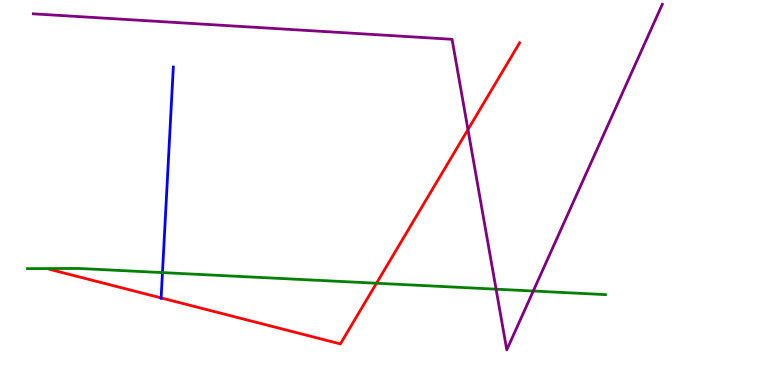[{'lines': ['blue', 'red'], 'intersections': [{'x': 2.08, 'y': 2.26}]}, {'lines': ['green', 'red'], 'intersections': [{'x': 4.86, 'y': 2.64}]}, {'lines': ['purple', 'red'], 'intersections': [{'x': 6.04, 'y': 6.63}]}, {'lines': ['blue', 'green'], 'intersections': [{'x': 2.1, 'y': 2.92}]}, {'lines': ['blue', 'purple'], 'intersections': []}, {'lines': ['green', 'purple'], 'intersections': [{'x': 6.4, 'y': 2.49}, {'x': 6.88, 'y': 2.44}]}]